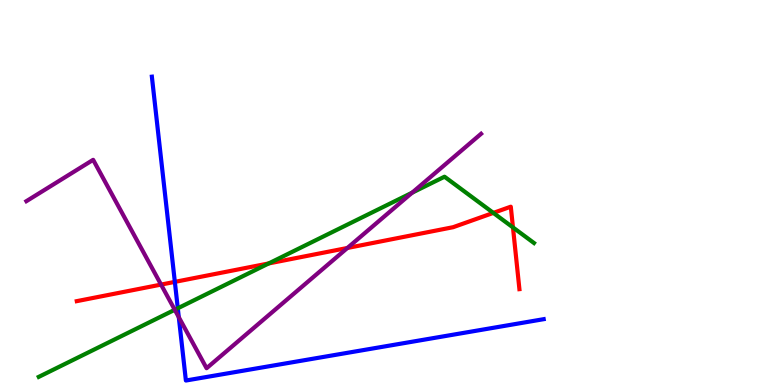[{'lines': ['blue', 'red'], 'intersections': [{'x': 2.26, 'y': 2.68}]}, {'lines': ['green', 'red'], 'intersections': [{'x': 3.47, 'y': 3.16}, {'x': 6.37, 'y': 4.47}, {'x': 6.62, 'y': 4.09}]}, {'lines': ['purple', 'red'], 'intersections': [{'x': 2.08, 'y': 2.61}, {'x': 4.48, 'y': 3.56}]}, {'lines': ['blue', 'green'], 'intersections': [{'x': 2.29, 'y': 1.99}]}, {'lines': ['blue', 'purple'], 'intersections': [{'x': 2.31, 'y': 1.76}]}, {'lines': ['green', 'purple'], 'intersections': [{'x': 2.26, 'y': 1.95}, {'x': 5.32, 'y': 4.99}]}]